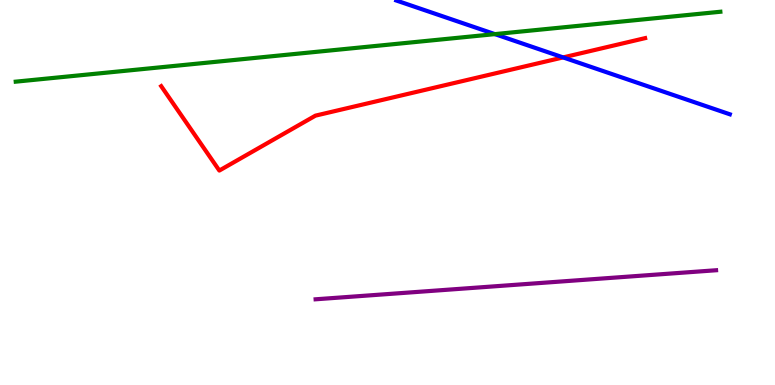[{'lines': ['blue', 'red'], 'intersections': [{'x': 7.27, 'y': 8.51}]}, {'lines': ['green', 'red'], 'intersections': []}, {'lines': ['purple', 'red'], 'intersections': []}, {'lines': ['blue', 'green'], 'intersections': [{'x': 6.39, 'y': 9.11}]}, {'lines': ['blue', 'purple'], 'intersections': []}, {'lines': ['green', 'purple'], 'intersections': []}]